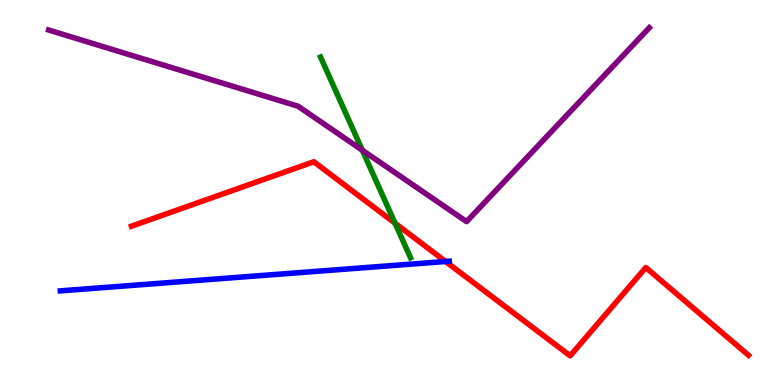[{'lines': ['blue', 'red'], 'intersections': [{'x': 5.75, 'y': 3.21}]}, {'lines': ['green', 'red'], 'intersections': [{'x': 5.1, 'y': 4.2}]}, {'lines': ['purple', 'red'], 'intersections': []}, {'lines': ['blue', 'green'], 'intersections': []}, {'lines': ['blue', 'purple'], 'intersections': []}, {'lines': ['green', 'purple'], 'intersections': [{'x': 4.68, 'y': 6.1}]}]